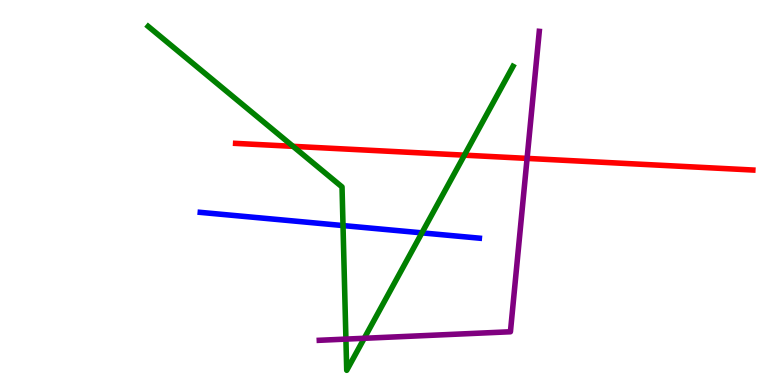[{'lines': ['blue', 'red'], 'intersections': []}, {'lines': ['green', 'red'], 'intersections': [{'x': 3.78, 'y': 6.2}, {'x': 5.99, 'y': 5.97}]}, {'lines': ['purple', 'red'], 'intersections': [{'x': 6.8, 'y': 5.89}]}, {'lines': ['blue', 'green'], 'intersections': [{'x': 4.43, 'y': 4.14}, {'x': 5.44, 'y': 3.95}]}, {'lines': ['blue', 'purple'], 'intersections': []}, {'lines': ['green', 'purple'], 'intersections': [{'x': 4.46, 'y': 1.19}, {'x': 4.7, 'y': 1.21}]}]